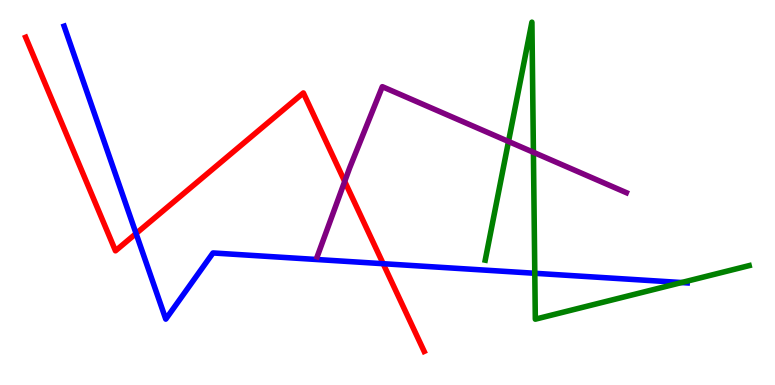[{'lines': ['blue', 'red'], 'intersections': [{'x': 1.76, 'y': 3.93}, {'x': 4.94, 'y': 3.15}]}, {'lines': ['green', 'red'], 'intersections': []}, {'lines': ['purple', 'red'], 'intersections': [{'x': 4.45, 'y': 5.29}]}, {'lines': ['blue', 'green'], 'intersections': [{'x': 6.9, 'y': 2.9}, {'x': 8.79, 'y': 2.66}]}, {'lines': ['blue', 'purple'], 'intersections': []}, {'lines': ['green', 'purple'], 'intersections': [{'x': 6.56, 'y': 6.33}, {'x': 6.88, 'y': 6.04}]}]